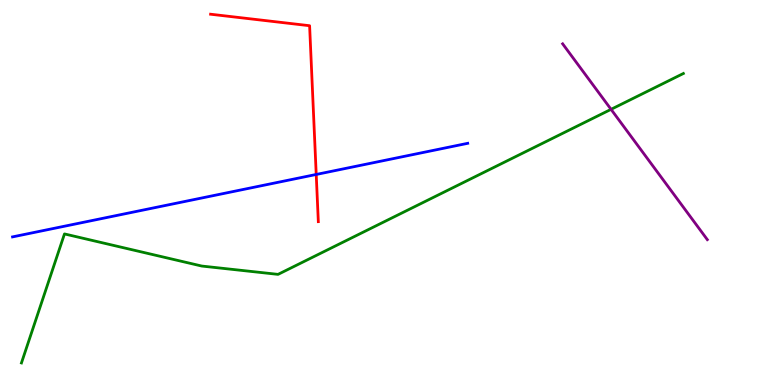[{'lines': ['blue', 'red'], 'intersections': [{'x': 4.08, 'y': 5.47}]}, {'lines': ['green', 'red'], 'intersections': []}, {'lines': ['purple', 'red'], 'intersections': []}, {'lines': ['blue', 'green'], 'intersections': []}, {'lines': ['blue', 'purple'], 'intersections': []}, {'lines': ['green', 'purple'], 'intersections': [{'x': 7.88, 'y': 7.16}]}]